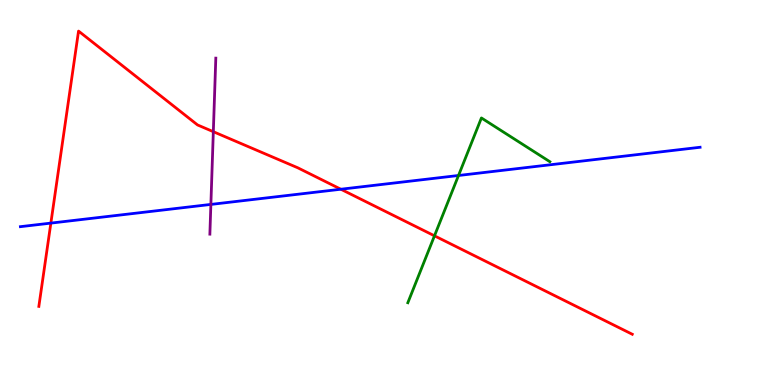[{'lines': ['blue', 'red'], 'intersections': [{'x': 0.656, 'y': 4.2}, {'x': 4.4, 'y': 5.08}]}, {'lines': ['green', 'red'], 'intersections': [{'x': 5.61, 'y': 3.87}]}, {'lines': ['purple', 'red'], 'intersections': [{'x': 2.75, 'y': 6.58}]}, {'lines': ['blue', 'green'], 'intersections': [{'x': 5.92, 'y': 5.44}]}, {'lines': ['blue', 'purple'], 'intersections': [{'x': 2.72, 'y': 4.69}]}, {'lines': ['green', 'purple'], 'intersections': []}]